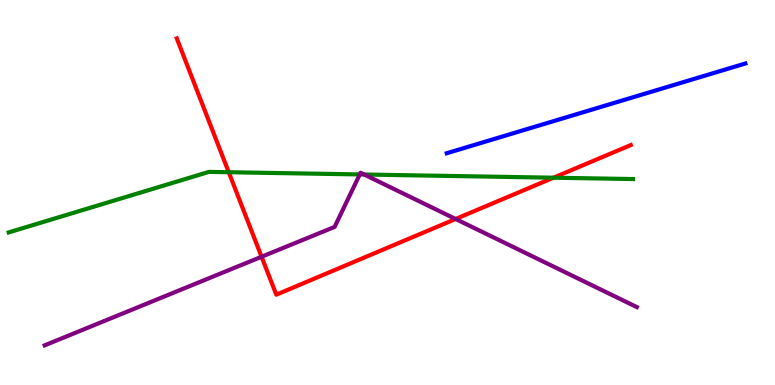[{'lines': ['blue', 'red'], 'intersections': []}, {'lines': ['green', 'red'], 'intersections': [{'x': 2.95, 'y': 5.53}, {'x': 7.14, 'y': 5.38}]}, {'lines': ['purple', 'red'], 'intersections': [{'x': 3.38, 'y': 3.33}, {'x': 5.88, 'y': 4.31}]}, {'lines': ['blue', 'green'], 'intersections': []}, {'lines': ['blue', 'purple'], 'intersections': []}, {'lines': ['green', 'purple'], 'intersections': [{'x': 4.64, 'y': 5.47}, {'x': 4.7, 'y': 5.47}]}]